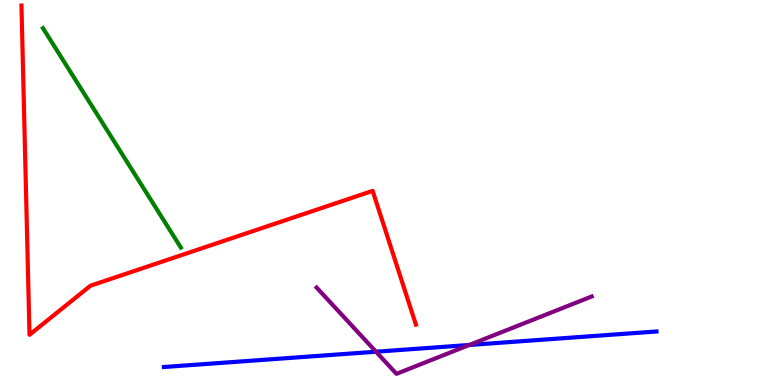[{'lines': ['blue', 'red'], 'intersections': []}, {'lines': ['green', 'red'], 'intersections': []}, {'lines': ['purple', 'red'], 'intersections': []}, {'lines': ['blue', 'green'], 'intersections': []}, {'lines': ['blue', 'purple'], 'intersections': [{'x': 4.85, 'y': 0.865}, {'x': 6.06, 'y': 1.04}]}, {'lines': ['green', 'purple'], 'intersections': []}]